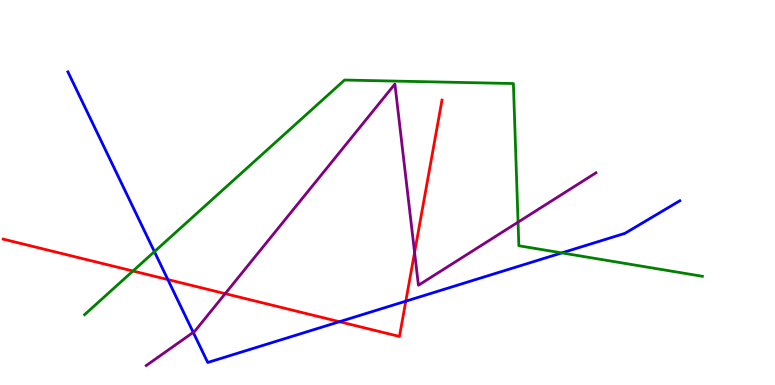[{'lines': ['blue', 'red'], 'intersections': [{'x': 2.17, 'y': 2.74}, {'x': 4.38, 'y': 1.64}, {'x': 5.24, 'y': 2.18}]}, {'lines': ['green', 'red'], 'intersections': [{'x': 1.72, 'y': 2.96}]}, {'lines': ['purple', 'red'], 'intersections': [{'x': 2.91, 'y': 2.37}, {'x': 5.35, 'y': 3.44}]}, {'lines': ['blue', 'green'], 'intersections': [{'x': 1.99, 'y': 3.46}, {'x': 7.25, 'y': 3.43}]}, {'lines': ['blue', 'purple'], 'intersections': [{'x': 2.49, 'y': 1.37}]}, {'lines': ['green', 'purple'], 'intersections': [{'x': 6.68, 'y': 4.23}]}]